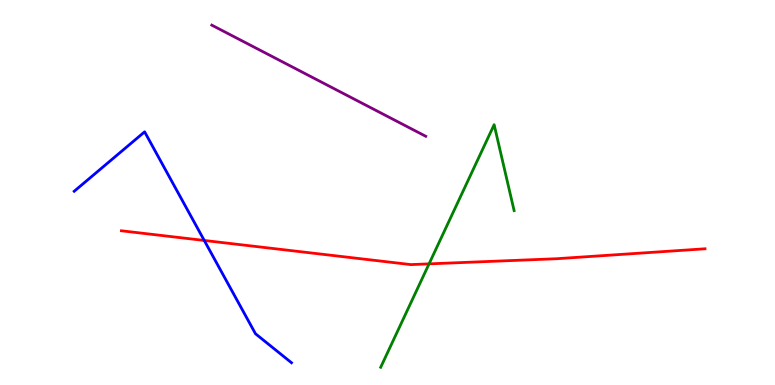[{'lines': ['blue', 'red'], 'intersections': [{'x': 2.64, 'y': 3.75}]}, {'lines': ['green', 'red'], 'intersections': [{'x': 5.54, 'y': 3.15}]}, {'lines': ['purple', 'red'], 'intersections': []}, {'lines': ['blue', 'green'], 'intersections': []}, {'lines': ['blue', 'purple'], 'intersections': []}, {'lines': ['green', 'purple'], 'intersections': []}]